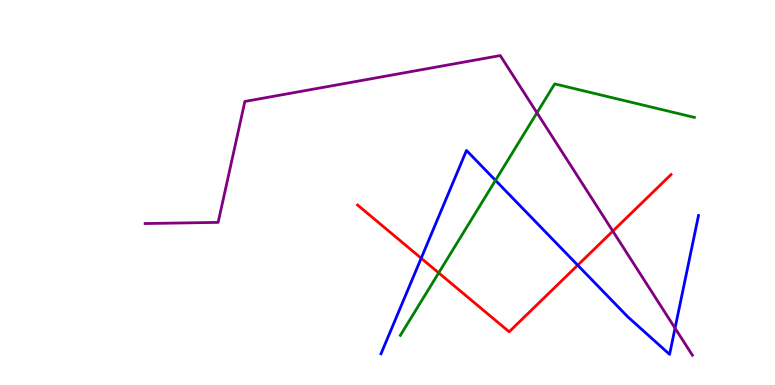[{'lines': ['blue', 'red'], 'intersections': [{'x': 5.43, 'y': 3.29}, {'x': 7.45, 'y': 3.11}]}, {'lines': ['green', 'red'], 'intersections': [{'x': 5.66, 'y': 2.91}]}, {'lines': ['purple', 'red'], 'intersections': [{'x': 7.91, 'y': 4.0}]}, {'lines': ['blue', 'green'], 'intersections': [{'x': 6.39, 'y': 5.32}]}, {'lines': ['blue', 'purple'], 'intersections': [{'x': 8.71, 'y': 1.48}]}, {'lines': ['green', 'purple'], 'intersections': [{'x': 6.93, 'y': 7.07}]}]